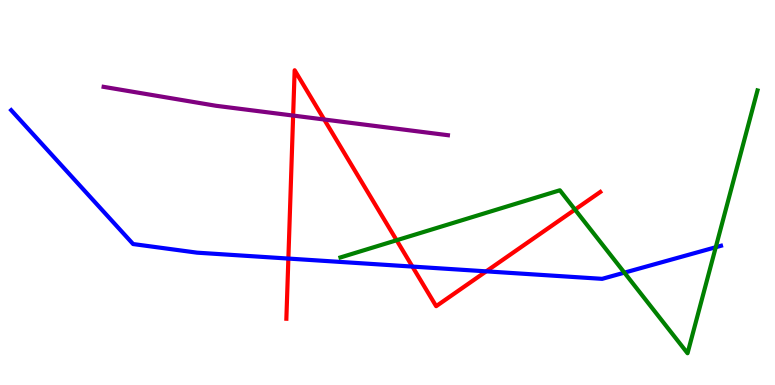[{'lines': ['blue', 'red'], 'intersections': [{'x': 3.72, 'y': 3.28}, {'x': 5.32, 'y': 3.08}, {'x': 6.27, 'y': 2.95}]}, {'lines': ['green', 'red'], 'intersections': [{'x': 5.12, 'y': 3.76}, {'x': 7.42, 'y': 4.56}]}, {'lines': ['purple', 'red'], 'intersections': [{'x': 3.78, 'y': 7.0}, {'x': 4.18, 'y': 6.9}]}, {'lines': ['blue', 'green'], 'intersections': [{'x': 8.06, 'y': 2.92}, {'x': 9.24, 'y': 3.58}]}, {'lines': ['blue', 'purple'], 'intersections': []}, {'lines': ['green', 'purple'], 'intersections': []}]